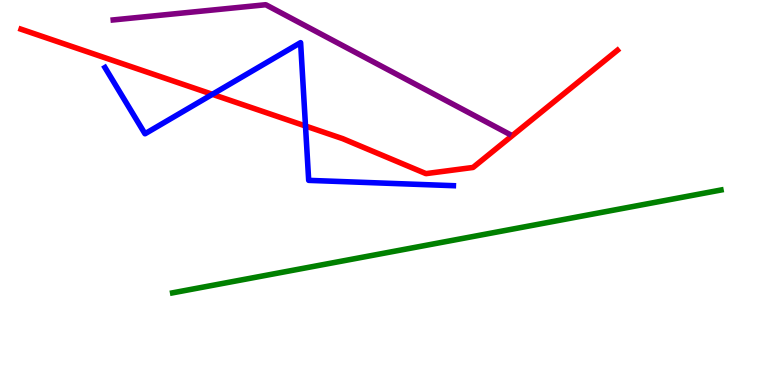[{'lines': ['blue', 'red'], 'intersections': [{'x': 2.74, 'y': 7.55}, {'x': 3.94, 'y': 6.73}]}, {'lines': ['green', 'red'], 'intersections': []}, {'lines': ['purple', 'red'], 'intersections': []}, {'lines': ['blue', 'green'], 'intersections': []}, {'lines': ['blue', 'purple'], 'intersections': []}, {'lines': ['green', 'purple'], 'intersections': []}]